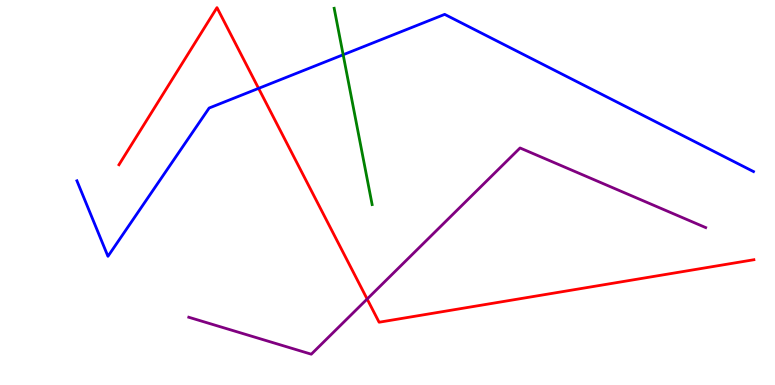[{'lines': ['blue', 'red'], 'intersections': [{'x': 3.34, 'y': 7.7}]}, {'lines': ['green', 'red'], 'intersections': []}, {'lines': ['purple', 'red'], 'intersections': [{'x': 4.74, 'y': 2.23}]}, {'lines': ['blue', 'green'], 'intersections': [{'x': 4.43, 'y': 8.58}]}, {'lines': ['blue', 'purple'], 'intersections': []}, {'lines': ['green', 'purple'], 'intersections': []}]